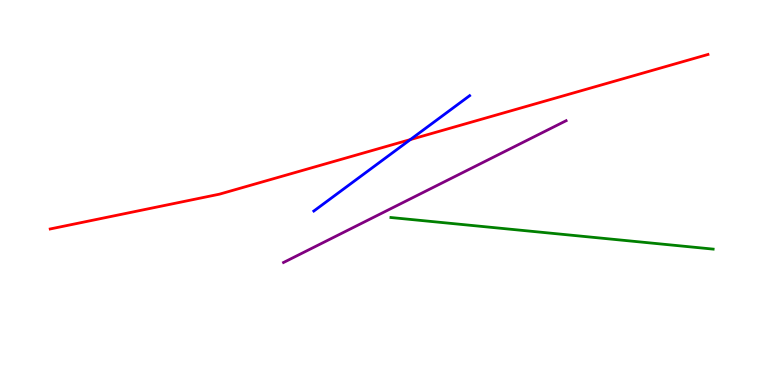[{'lines': ['blue', 'red'], 'intersections': [{'x': 5.29, 'y': 6.37}]}, {'lines': ['green', 'red'], 'intersections': []}, {'lines': ['purple', 'red'], 'intersections': []}, {'lines': ['blue', 'green'], 'intersections': []}, {'lines': ['blue', 'purple'], 'intersections': []}, {'lines': ['green', 'purple'], 'intersections': []}]